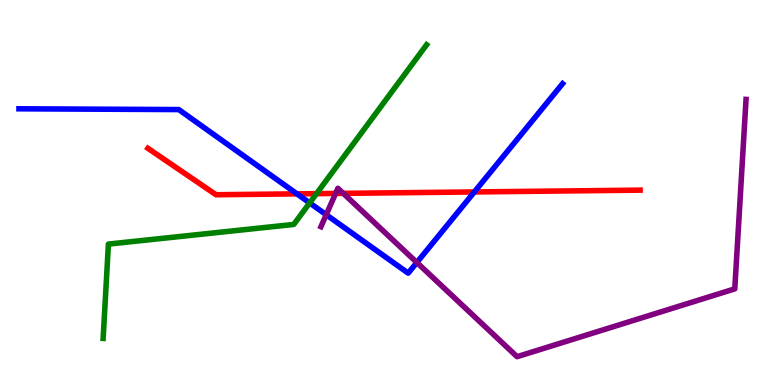[{'lines': ['blue', 'red'], 'intersections': [{'x': 3.83, 'y': 4.96}, {'x': 6.12, 'y': 5.01}]}, {'lines': ['green', 'red'], 'intersections': [{'x': 4.08, 'y': 4.97}]}, {'lines': ['purple', 'red'], 'intersections': [{'x': 4.33, 'y': 4.98}, {'x': 4.43, 'y': 4.98}]}, {'lines': ['blue', 'green'], 'intersections': [{'x': 4.0, 'y': 4.73}]}, {'lines': ['blue', 'purple'], 'intersections': [{'x': 4.21, 'y': 4.42}, {'x': 5.38, 'y': 3.18}]}, {'lines': ['green', 'purple'], 'intersections': []}]